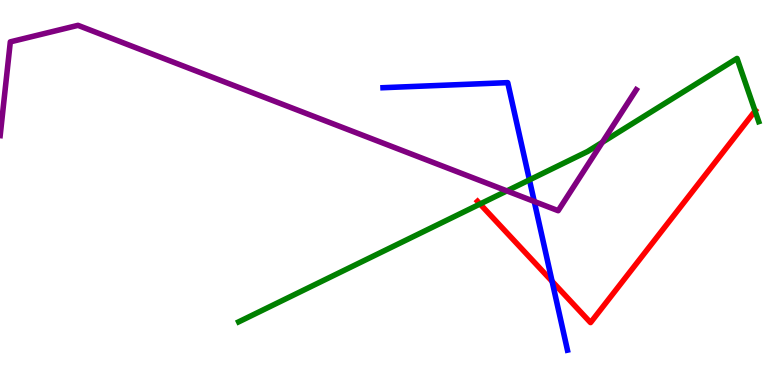[{'lines': ['blue', 'red'], 'intersections': [{'x': 7.12, 'y': 2.69}]}, {'lines': ['green', 'red'], 'intersections': [{'x': 6.19, 'y': 4.7}, {'x': 9.74, 'y': 7.12}]}, {'lines': ['purple', 'red'], 'intersections': []}, {'lines': ['blue', 'green'], 'intersections': [{'x': 6.83, 'y': 5.33}]}, {'lines': ['blue', 'purple'], 'intersections': [{'x': 6.89, 'y': 4.77}]}, {'lines': ['green', 'purple'], 'intersections': [{'x': 6.54, 'y': 5.04}, {'x': 7.77, 'y': 6.3}]}]